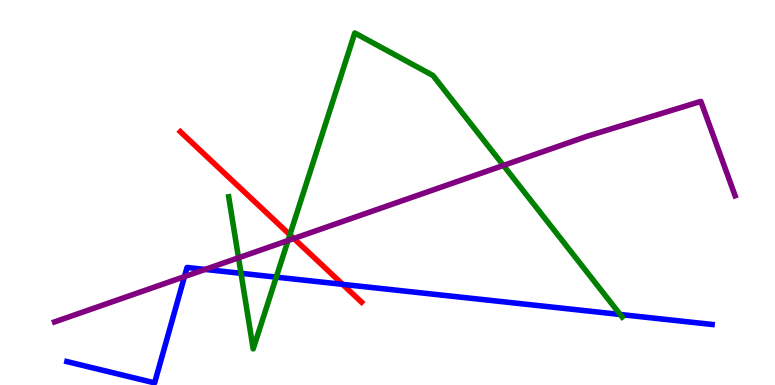[{'lines': ['blue', 'red'], 'intersections': [{'x': 4.42, 'y': 2.61}]}, {'lines': ['green', 'red'], 'intersections': [{'x': 3.74, 'y': 3.9}]}, {'lines': ['purple', 'red'], 'intersections': [{'x': 3.79, 'y': 3.81}]}, {'lines': ['blue', 'green'], 'intersections': [{'x': 3.11, 'y': 2.9}, {'x': 3.56, 'y': 2.8}, {'x': 8.0, 'y': 1.83}]}, {'lines': ['blue', 'purple'], 'intersections': [{'x': 2.38, 'y': 2.81}, {'x': 2.65, 'y': 3.0}]}, {'lines': ['green', 'purple'], 'intersections': [{'x': 3.08, 'y': 3.3}, {'x': 3.72, 'y': 3.75}, {'x': 6.5, 'y': 5.7}]}]